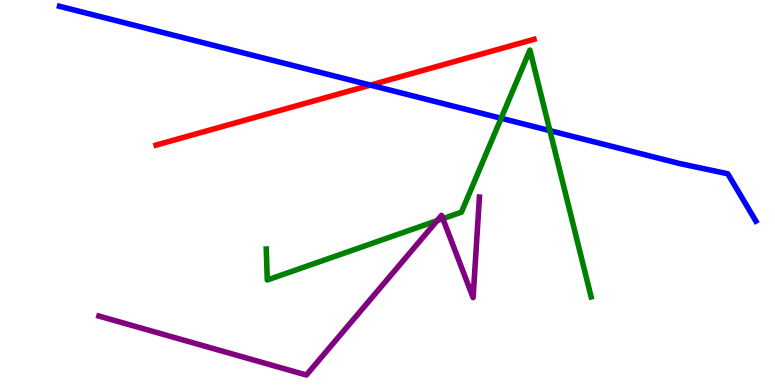[{'lines': ['blue', 'red'], 'intersections': [{'x': 4.78, 'y': 7.79}]}, {'lines': ['green', 'red'], 'intersections': []}, {'lines': ['purple', 'red'], 'intersections': []}, {'lines': ['blue', 'green'], 'intersections': [{'x': 6.47, 'y': 6.93}, {'x': 7.1, 'y': 6.61}]}, {'lines': ['blue', 'purple'], 'intersections': []}, {'lines': ['green', 'purple'], 'intersections': [{'x': 5.64, 'y': 4.27}, {'x': 5.71, 'y': 4.32}]}]